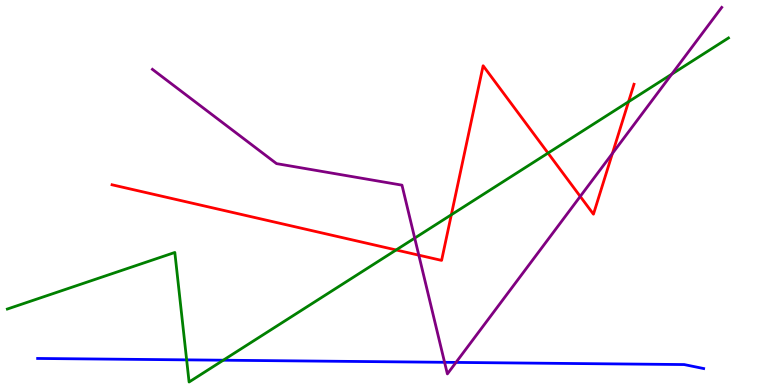[{'lines': ['blue', 'red'], 'intersections': []}, {'lines': ['green', 'red'], 'intersections': [{'x': 5.11, 'y': 3.51}, {'x': 5.82, 'y': 4.42}, {'x': 7.07, 'y': 6.02}, {'x': 8.11, 'y': 7.36}]}, {'lines': ['purple', 'red'], 'intersections': [{'x': 5.4, 'y': 3.37}, {'x': 7.49, 'y': 4.9}, {'x': 7.9, 'y': 6.01}]}, {'lines': ['blue', 'green'], 'intersections': [{'x': 2.41, 'y': 0.653}, {'x': 2.88, 'y': 0.644}]}, {'lines': ['blue', 'purple'], 'intersections': [{'x': 5.74, 'y': 0.59}, {'x': 5.88, 'y': 0.587}]}, {'lines': ['green', 'purple'], 'intersections': [{'x': 5.35, 'y': 3.82}, {'x': 8.67, 'y': 8.07}]}]